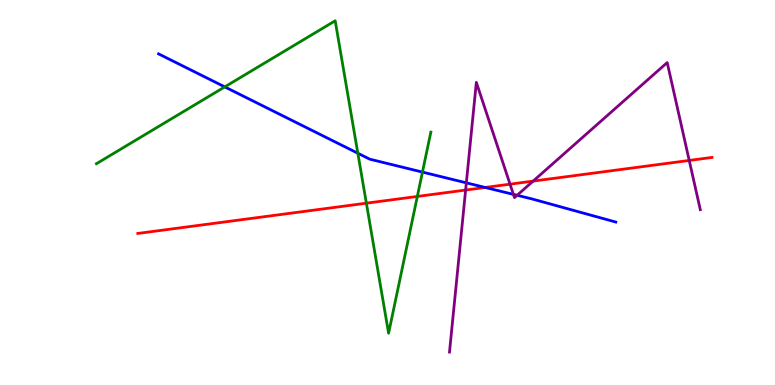[{'lines': ['blue', 'red'], 'intersections': [{'x': 6.26, 'y': 5.13}]}, {'lines': ['green', 'red'], 'intersections': [{'x': 4.73, 'y': 4.72}, {'x': 5.39, 'y': 4.9}]}, {'lines': ['purple', 'red'], 'intersections': [{'x': 6.01, 'y': 5.06}, {'x': 6.58, 'y': 5.22}, {'x': 6.88, 'y': 5.3}, {'x': 8.89, 'y': 5.83}]}, {'lines': ['blue', 'green'], 'intersections': [{'x': 2.9, 'y': 7.74}, {'x': 4.62, 'y': 6.02}, {'x': 5.45, 'y': 5.53}]}, {'lines': ['blue', 'purple'], 'intersections': [{'x': 6.02, 'y': 5.25}, {'x': 6.62, 'y': 4.95}, {'x': 6.67, 'y': 4.93}]}, {'lines': ['green', 'purple'], 'intersections': []}]